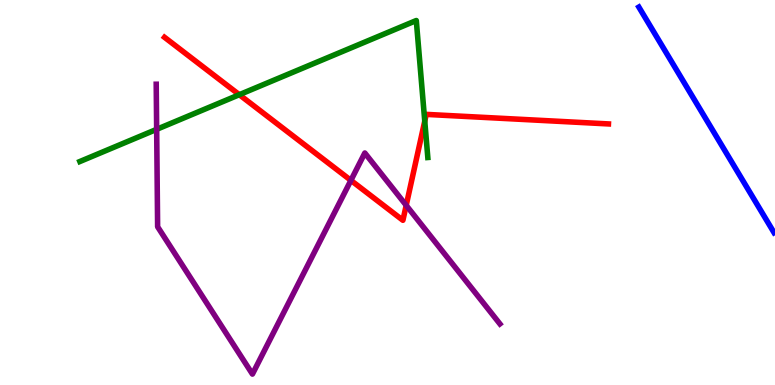[{'lines': ['blue', 'red'], 'intersections': []}, {'lines': ['green', 'red'], 'intersections': [{'x': 3.09, 'y': 7.54}, {'x': 5.48, 'y': 6.85}]}, {'lines': ['purple', 'red'], 'intersections': [{'x': 4.53, 'y': 5.32}, {'x': 5.24, 'y': 4.67}]}, {'lines': ['blue', 'green'], 'intersections': []}, {'lines': ['blue', 'purple'], 'intersections': []}, {'lines': ['green', 'purple'], 'intersections': [{'x': 2.02, 'y': 6.64}]}]